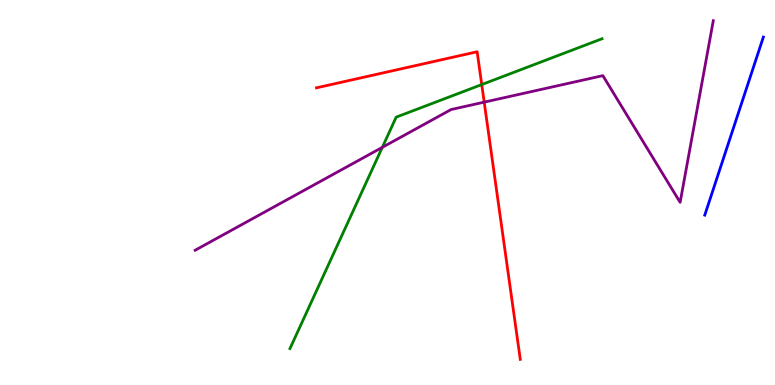[{'lines': ['blue', 'red'], 'intersections': []}, {'lines': ['green', 'red'], 'intersections': [{'x': 6.22, 'y': 7.8}]}, {'lines': ['purple', 'red'], 'intersections': [{'x': 6.25, 'y': 7.35}]}, {'lines': ['blue', 'green'], 'intersections': []}, {'lines': ['blue', 'purple'], 'intersections': []}, {'lines': ['green', 'purple'], 'intersections': [{'x': 4.93, 'y': 6.17}]}]